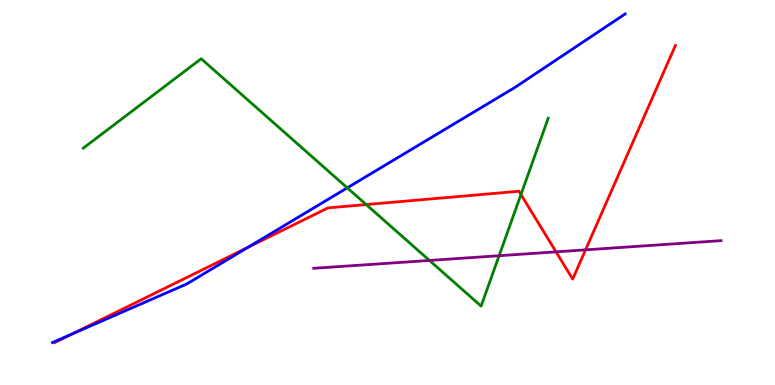[{'lines': ['blue', 'red'], 'intersections': [{'x': 0.929, 'y': 1.32}, {'x': 3.2, 'y': 3.58}]}, {'lines': ['green', 'red'], 'intersections': [{'x': 4.73, 'y': 4.69}, {'x': 6.72, 'y': 4.95}]}, {'lines': ['purple', 'red'], 'intersections': [{'x': 7.17, 'y': 3.46}, {'x': 7.56, 'y': 3.51}]}, {'lines': ['blue', 'green'], 'intersections': [{'x': 4.48, 'y': 5.12}]}, {'lines': ['blue', 'purple'], 'intersections': []}, {'lines': ['green', 'purple'], 'intersections': [{'x': 5.54, 'y': 3.24}, {'x': 6.44, 'y': 3.36}]}]